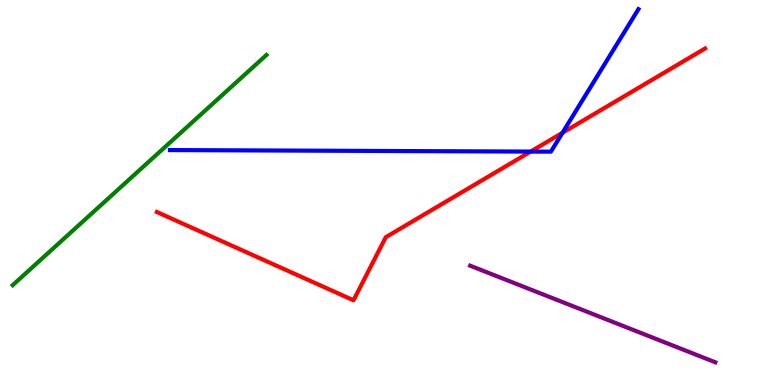[{'lines': ['blue', 'red'], 'intersections': [{'x': 6.85, 'y': 6.06}, {'x': 7.26, 'y': 6.55}]}, {'lines': ['green', 'red'], 'intersections': []}, {'lines': ['purple', 'red'], 'intersections': []}, {'lines': ['blue', 'green'], 'intersections': []}, {'lines': ['blue', 'purple'], 'intersections': []}, {'lines': ['green', 'purple'], 'intersections': []}]